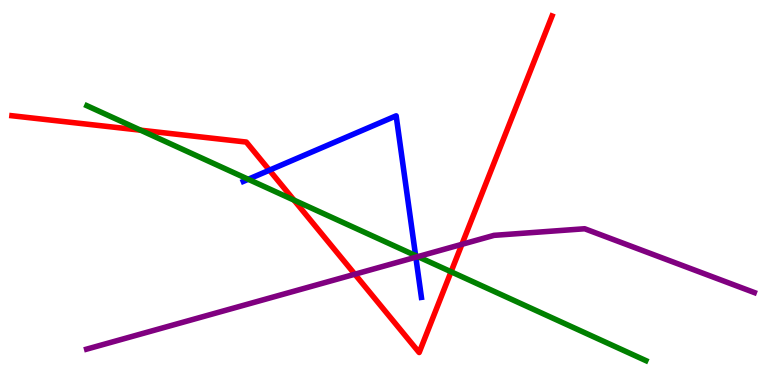[{'lines': ['blue', 'red'], 'intersections': [{'x': 3.48, 'y': 5.58}]}, {'lines': ['green', 'red'], 'intersections': [{'x': 1.81, 'y': 6.62}, {'x': 3.79, 'y': 4.8}, {'x': 5.82, 'y': 2.94}]}, {'lines': ['purple', 'red'], 'intersections': [{'x': 4.58, 'y': 2.88}, {'x': 5.96, 'y': 3.65}]}, {'lines': ['blue', 'green'], 'intersections': [{'x': 3.2, 'y': 5.34}, {'x': 5.36, 'y': 3.36}]}, {'lines': ['blue', 'purple'], 'intersections': [{'x': 5.37, 'y': 3.32}]}, {'lines': ['green', 'purple'], 'intersections': [{'x': 5.39, 'y': 3.33}]}]